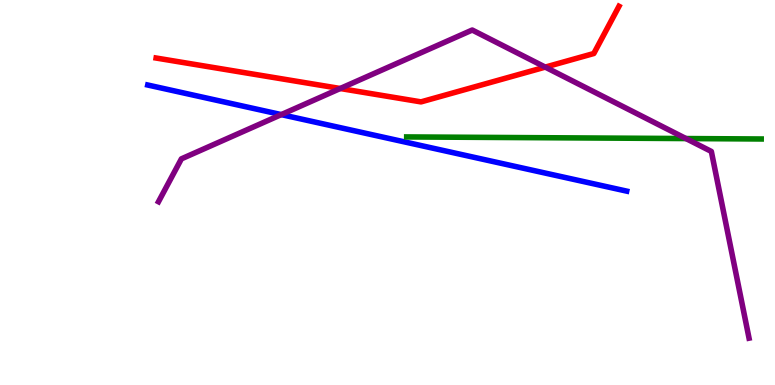[{'lines': ['blue', 'red'], 'intersections': []}, {'lines': ['green', 'red'], 'intersections': []}, {'lines': ['purple', 'red'], 'intersections': [{'x': 4.39, 'y': 7.7}, {'x': 7.04, 'y': 8.26}]}, {'lines': ['blue', 'green'], 'intersections': []}, {'lines': ['blue', 'purple'], 'intersections': [{'x': 3.63, 'y': 7.02}]}, {'lines': ['green', 'purple'], 'intersections': [{'x': 8.85, 'y': 6.4}]}]